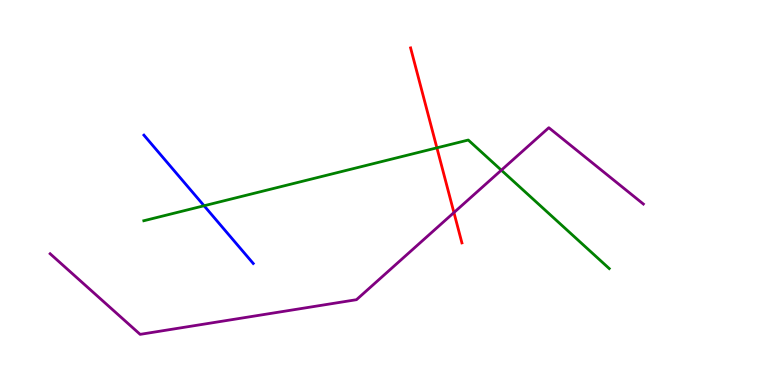[{'lines': ['blue', 'red'], 'intersections': []}, {'lines': ['green', 'red'], 'intersections': [{'x': 5.64, 'y': 6.16}]}, {'lines': ['purple', 'red'], 'intersections': [{'x': 5.86, 'y': 4.48}]}, {'lines': ['blue', 'green'], 'intersections': [{'x': 2.63, 'y': 4.66}]}, {'lines': ['blue', 'purple'], 'intersections': []}, {'lines': ['green', 'purple'], 'intersections': [{'x': 6.47, 'y': 5.58}]}]